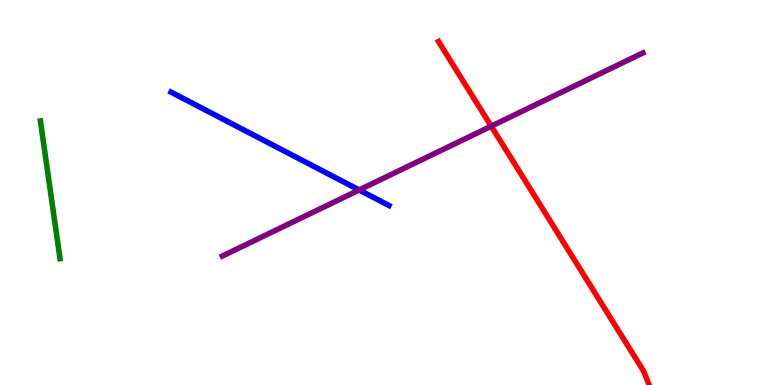[{'lines': ['blue', 'red'], 'intersections': []}, {'lines': ['green', 'red'], 'intersections': []}, {'lines': ['purple', 'red'], 'intersections': [{'x': 6.34, 'y': 6.72}]}, {'lines': ['blue', 'green'], 'intersections': []}, {'lines': ['blue', 'purple'], 'intersections': [{'x': 4.63, 'y': 5.07}]}, {'lines': ['green', 'purple'], 'intersections': []}]